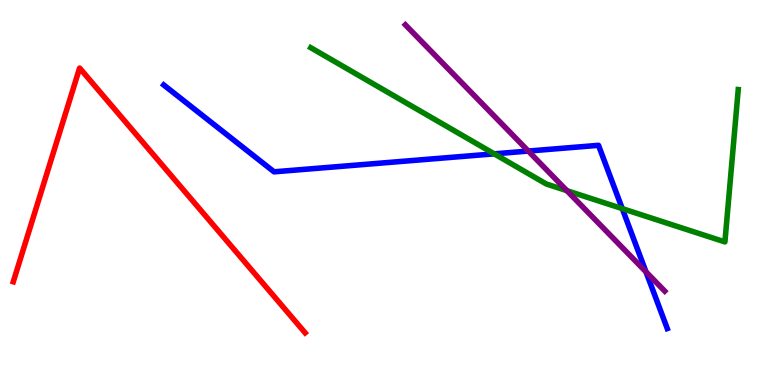[{'lines': ['blue', 'red'], 'intersections': []}, {'lines': ['green', 'red'], 'intersections': []}, {'lines': ['purple', 'red'], 'intersections': []}, {'lines': ['blue', 'green'], 'intersections': [{'x': 6.38, 'y': 6.0}, {'x': 8.03, 'y': 4.58}]}, {'lines': ['blue', 'purple'], 'intersections': [{'x': 6.82, 'y': 6.08}, {'x': 8.34, 'y': 2.94}]}, {'lines': ['green', 'purple'], 'intersections': [{'x': 7.31, 'y': 5.05}]}]